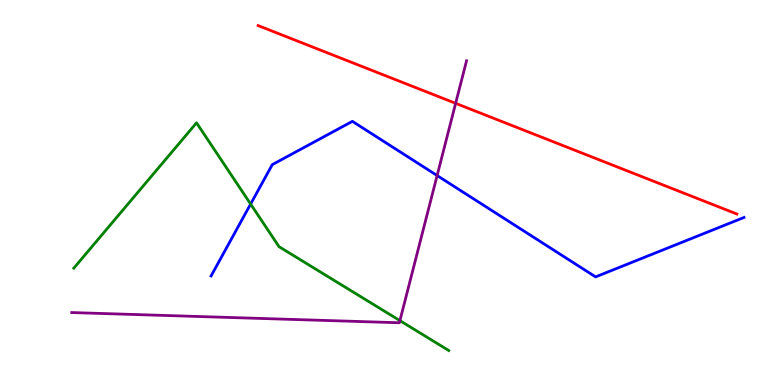[{'lines': ['blue', 'red'], 'intersections': []}, {'lines': ['green', 'red'], 'intersections': []}, {'lines': ['purple', 'red'], 'intersections': [{'x': 5.88, 'y': 7.32}]}, {'lines': ['blue', 'green'], 'intersections': [{'x': 3.23, 'y': 4.7}]}, {'lines': ['blue', 'purple'], 'intersections': [{'x': 5.64, 'y': 5.44}]}, {'lines': ['green', 'purple'], 'intersections': [{'x': 5.16, 'y': 1.67}]}]